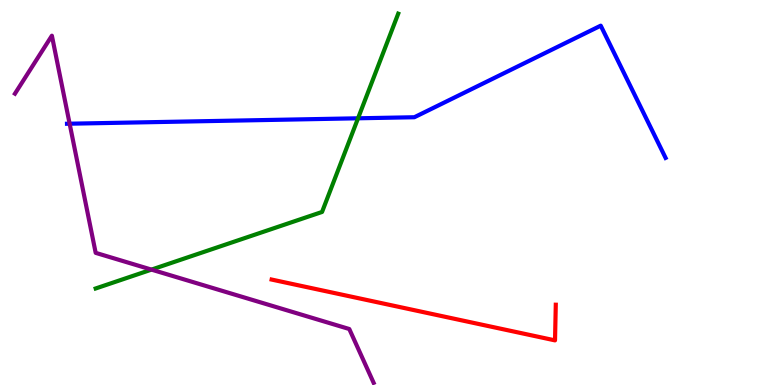[{'lines': ['blue', 'red'], 'intersections': []}, {'lines': ['green', 'red'], 'intersections': []}, {'lines': ['purple', 'red'], 'intersections': []}, {'lines': ['blue', 'green'], 'intersections': [{'x': 4.62, 'y': 6.93}]}, {'lines': ['blue', 'purple'], 'intersections': [{'x': 0.899, 'y': 6.79}]}, {'lines': ['green', 'purple'], 'intersections': [{'x': 1.95, 'y': 3.0}]}]